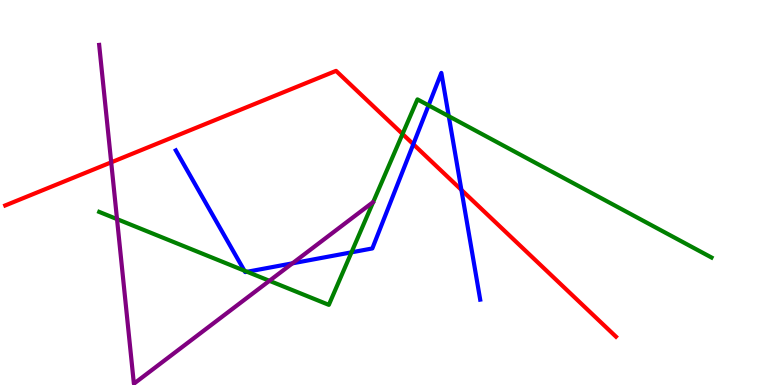[{'lines': ['blue', 'red'], 'intersections': [{'x': 5.33, 'y': 6.25}, {'x': 5.95, 'y': 5.07}]}, {'lines': ['green', 'red'], 'intersections': [{'x': 5.19, 'y': 6.52}]}, {'lines': ['purple', 'red'], 'intersections': [{'x': 1.43, 'y': 5.78}]}, {'lines': ['blue', 'green'], 'intersections': [{'x': 3.15, 'y': 2.97}, {'x': 3.19, 'y': 2.94}, {'x': 4.54, 'y': 3.45}, {'x': 5.53, 'y': 7.26}, {'x': 5.79, 'y': 6.98}]}, {'lines': ['blue', 'purple'], 'intersections': [{'x': 3.77, 'y': 3.16}]}, {'lines': ['green', 'purple'], 'intersections': [{'x': 1.51, 'y': 4.31}, {'x': 3.48, 'y': 2.71}]}]